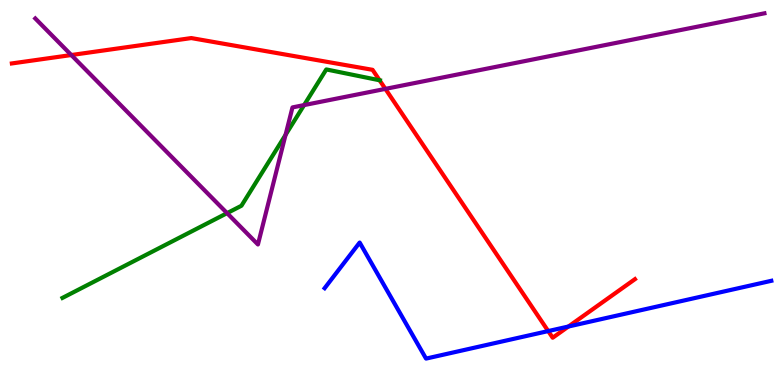[{'lines': ['blue', 'red'], 'intersections': [{'x': 7.07, 'y': 1.4}, {'x': 7.33, 'y': 1.52}]}, {'lines': ['green', 'red'], 'intersections': [{'x': 4.9, 'y': 7.91}]}, {'lines': ['purple', 'red'], 'intersections': [{'x': 0.92, 'y': 8.57}, {'x': 4.97, 'y': 7.69}]}, {'lines': ['blue', 'green'], 'intersections': []}, {'lines': ['blue', 'purple'], 'intersections': []}, {'lines': ['green', 'purple'], 'intersections': [{'x': 2.93, 'y': 4.46}, {'x': 3.68, 'y': 6.5}, {'x': 3.92, 'y': 7.27}]}]